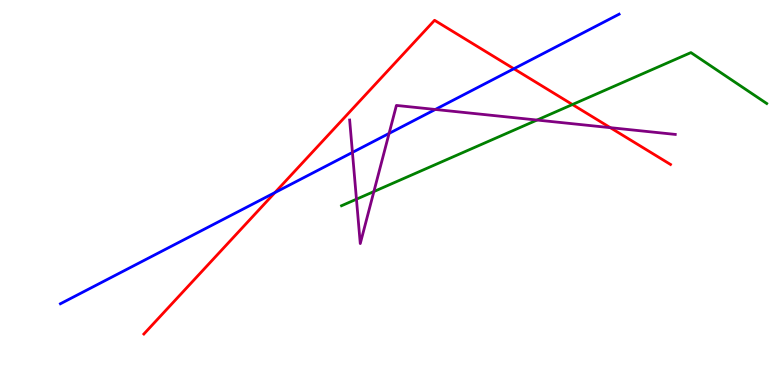[{'lines': ['blue', 'red'], 'intersections': [{'x': 3.55, 'y': 5.0}, {'x': 6.63, 'y': 8.21}]}, {'lines': ['green', 'red'], 'intersections': [{'x': 7.39, 'y': 7.28}]}, {'lines': ['purple', 'red'], 'intersections': [{'x': 7.87, 'y': 6.68}]}, {'lines': ['blue', 'green'], 'intersections': []}, {'lines': ['blue', 'purple'], 'intersections': [{'x': 4.55, 'y': 6.04}, {'x': 5.02, 'y': 6.53}, {'x': 5.62, 'y': 7.16}]}, {'lines': ['green', 'purple'], 'intersections': [{'x': 4.6, 'y': 4.83}, {'x': 4.82, 'y': 5.02}, {'x': 6.93, 'y': 6.88}]}]